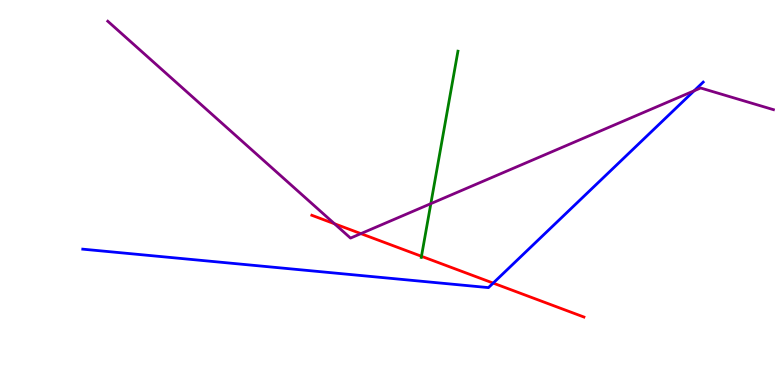[{'lines': ['blue', 'red'], 'intersections': [{'x': 6.36, 'y': 2.65}]}, {'lines': ['green', 'red'], 'intersections': [{'x': 5.44, 'y': 3.34}]}, {'lines': ['purple', 'red'], 'intersections': [{'x': 4.32, 'y': 4.19}, {'x': 4.66, 'y': 3.93}]}, {'lines': ['blue', 'green'], 'intersections': []}, {'lines': ['blue', 'purple'], 'intersections': [{'x': 8.96, 'y': 7.64}]}, {'lines': ['green', 'purple'], 'intersections': [{'x': 5.56, 'y': 4.71}]}]